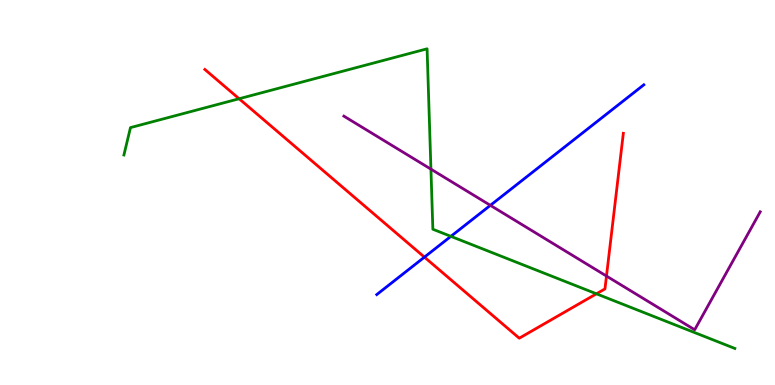[{'lines': ['blue', 'red'], 'intersections': [{'x': 5.48, 'y': 3.32}]}, {'lines': ['green', 'red'], 'intersections': [{'x': 3.09, 'y': 7.44}, {'x': 7.7, 'y': 2.37}]}, {'lines': ['purple', 'red'], 'intersections': [{'x': 7.83, 'y': 2.83}]}, {'lines': ['blue', 'green'], 'intersections': [{'x': 5.82, 'y': 3.86}]}, {'lines': ['blue', 'purple'], 'intersections': [{'x': 6.33, 'y': 4.67}]}, {'lines': ['green', 'purple'], 'intersections': [{'x': 5.56, 'y': 5.61}]}]